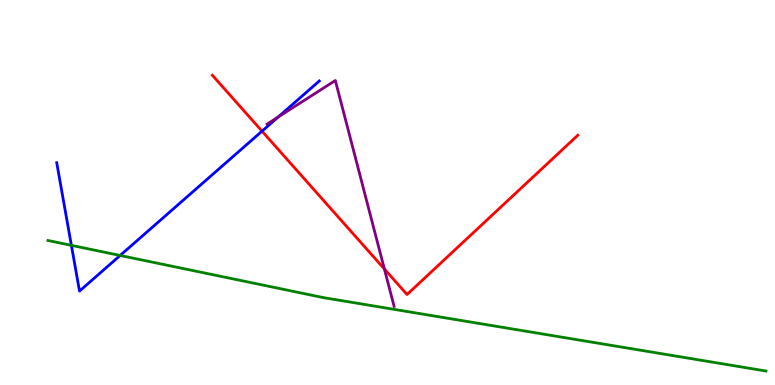[{'lines': ['blue', 'red'], 'intersections': [{'x': 3.38, 'y': 6.59}]}, {'lines': ['green', 'red'], 'intersections': []}, {'lines': ['purple', 'red'], 'intersections': [{'x': 4.96, 'y': 3.01}]}, {'lines': ['blue', 'green'], 'intersections': [{'x': 0.921, 'y': 3.63}, {'x': 1.55, 'y': 3.36}]}, {'lines': ['blue', 'purple'], 'intersections': [{'x': 3.59, 'y': 6.96}]}, {'lines': ['green', 'purple'], 'intersections': []}]